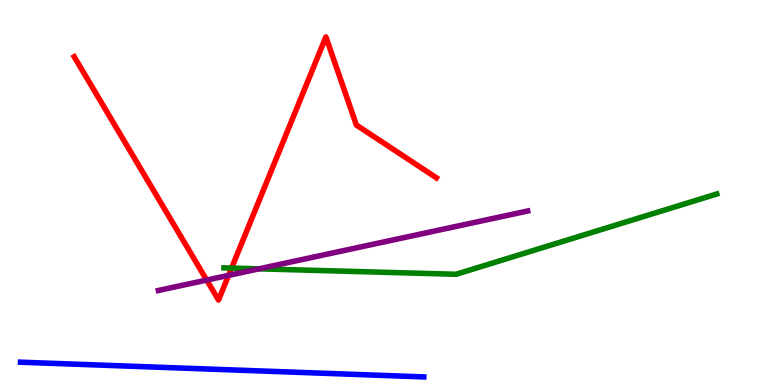[{'lines': ['blue', 'red'], 'intersections': []}, {'lines': ['green', 'red'], 'intersections': [{'x': 2.99, 'y': 3.04}]}, {'lines': ['purple', 'red'], 'intersections': [{'x': 2.67, 'y': 2.73}, {'x': 2.95, 'y': 2.85}]}, {'lines': ['blue', 'green'], 'intersections': []}, {'lines': ['blue', 'purple'], 'intersections': []}, {'lines': ['green', 'purple'], 'intersections': [{'x': 3.34, 'y': 3.02}]}]